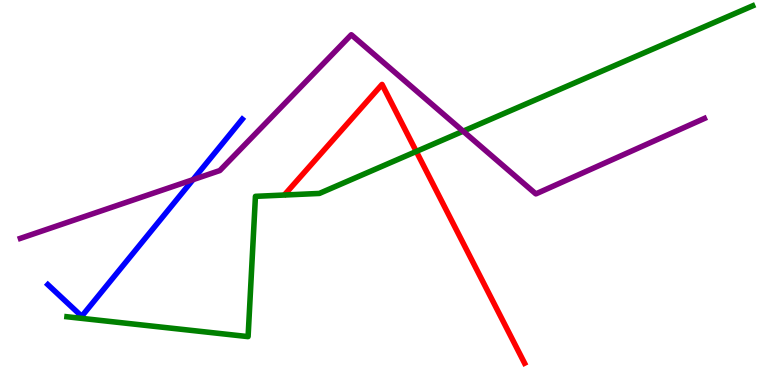[{'lines': ['blue', 'red'], 'intersections': []}, {'lines': ['green', 'red'], 'intersections': [{'x': 5.37, 'y': 6.07}]}, {'lines': ['purple', 'red'], 'intersections': []}, {'lines': ['blue', 'green'], 'intersections': []}, {'lines': ['blue', 'purple'], 'intersections': [{'x': 2.49, 'y': 5.33}]}, {'lines': ['green', 'purple'], 'intersections': [{'x': 5.98, 'y': 6.59}]}]